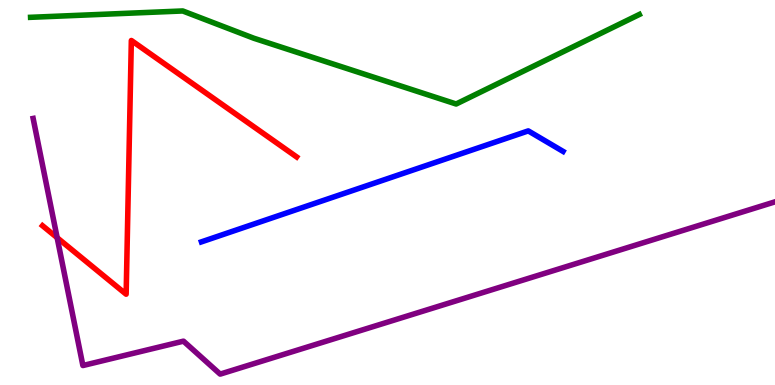[{'lines': ['blue', 'red'], 'intersections': []}, {'lines': ['green', 'red'], 'intersections': []}, {'lines': ['purple', 'red'], 'intersections': [{'x': 0.737, 'y': 3.83}]}, {'lines': ['blue', 'green'], 'intersections': []}, {'lines': ['blue', 'purple'], 'intersections': []}, {'lines': ['green', 'purple'], 'intersections': []}]